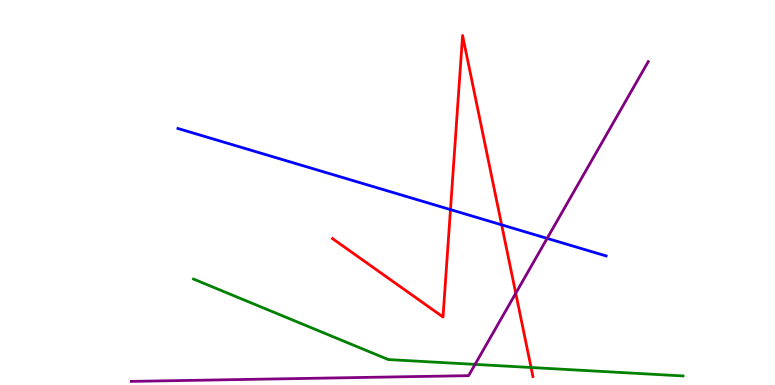[{'lines': ['blue', 'red'], 'intersections': [{'x': 5.81, 'y': 4.56}, {'x': 6.47, 'y': 4.16}]}, {'lines': ['green', 'red'], 'intersections': [{'x': 6.85, 'y': 0.455}]}, {'lines': ['purple', 'red'], 'intersections': [{'x': 6.65, 'y': 2.38}]}, {'lines': ['blue', 'green'], 'intersections': []}, {'lines': ['blue', 'purple'], 'intersections': [{'x': 7.06, 'y': 3.81}]}, {'lines': ['green', 'purple'], 'intersections': [{'x': 6.13, 'y': 0.535}]}]